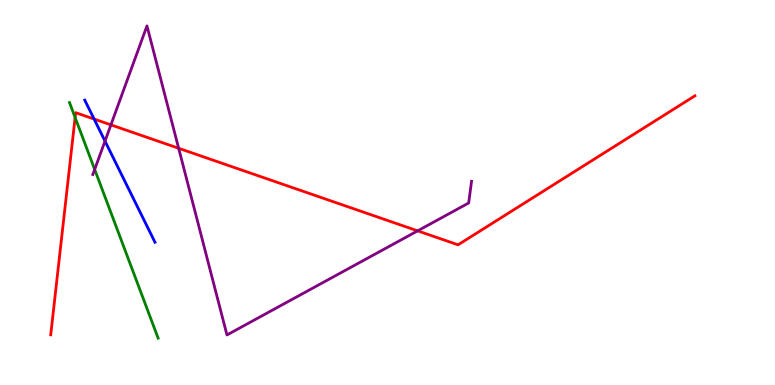[{'lines': ['blue', 'red'], 'intersections': [{'x': 1.21, 'y': 6.91}]}, {'lines': ['green', 'red'], 'intersections': [{'x': 0.969, 'y': 6.95}]}, {'lines': ['purple', 'red'], 'intersections': [{'x': 1.43, 'y': 6.76}, {'x': 2.31, 'y': 6.15}, {'x': 5.39, 'y': 4.0}]}, {'lines': ['blue', 'green'], 'intersections': []}, {'lines': ['blue', 'purple'], 'intersections': [{'x': 1.35, 'y': 6.34}]}, {'lines': ['green', 'purple'], 'intersections': [{'x': 1.22, 'y': 5.6}]}]